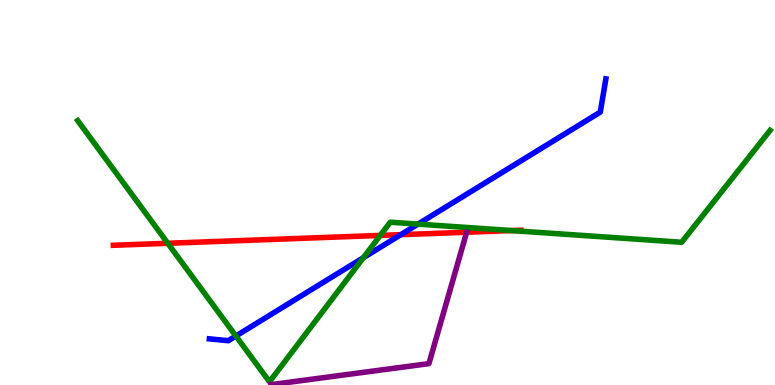[{'lines': ['blue', 'red'], 'intersections': [{'x': 5.17, 'y': 3.9}]}, {'lines': ['green', 'red'], 'intersections': [{'x': 2.16, 'y': 3.68}, {'x': 4.91, 'y': 3.89}, {'x': 6.6, 'y': 4.01}]}, {'lines': ['purple', 'red'], 'intersections': []}, {'lines': ['blue', 'green'], 'intersections': [{'x': 3.04, 'y': 1.27}, {'x': 4.69, 'y': 3.31}, {'x': 5.39, 'y': 4.18}]}, {'lines': ['blue', 'purple'], 'intersections': []}, {'lines': ['green', 'purple'], 'intersections': []}]